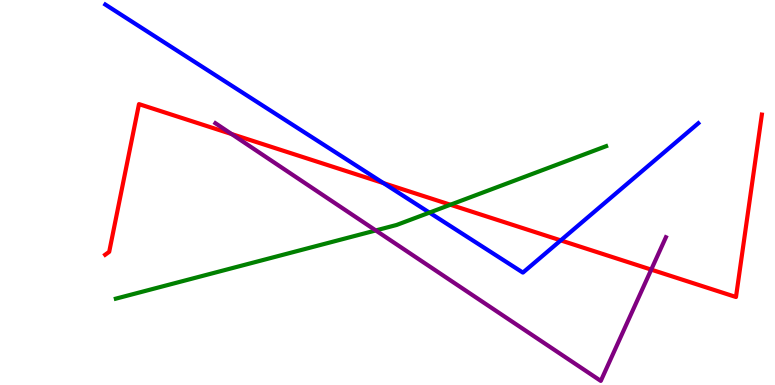[{'lines': ['blue', 'red'], 'intersections': [{'x': 4.95, 'y': 5.24}, {'x': 7.24, 'y': 3.76}]}, {'lines': ['green', 'red'], 'intersections': [{'x': 5.81, 'y': 4.68}]}, {'lines': ['purple', 'red'], 'intersections': [{'x': 2.99, 'y': 6.52}, {'x': 8.4, 'y': 3.0}]}, {'lines': ['blue', 'green'], 'intersections': [{'x': 5.54, 'y': 4.48}]}, {'lines': ['blue', 'purple'], 'intersections': []}, {'lines': ['green', 'purple'], 'intersections': [{'x': 4.85, 'y': 4.01}]}]